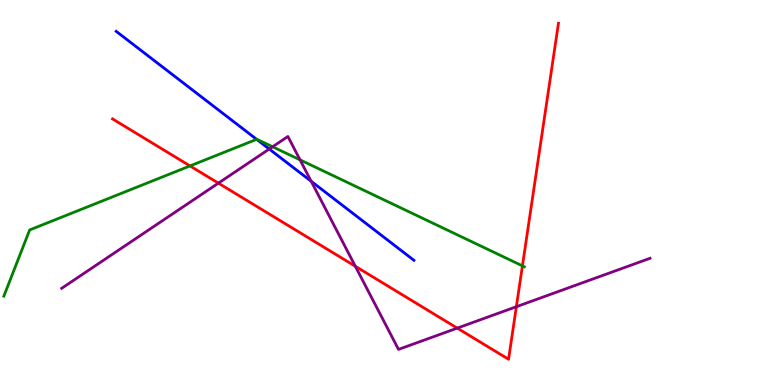[{'lines': ['blue', 'red'], 'intersections': []}, {'lines': ['green', 'red'], 'intersections': [{'x': 2.45, 'y': 5.69}, {'x': 6.74, 'y': 3.09}]}, {'lines': ['purple', 'red'], 'intersections': [{'x': 2.82, 'y': 5.24}, {'x': 4.58, 'y': 3.08}, {'x': 5.9, 'y': 1.48}, {'x': 6.66, 'y': 2.03}]}, {'lines': ['blue', 'green'], 'intersections': [{'x': 3.31, 'y': 6.38}]}, {'lines': ['blue', 'purple'], 'intersections': [{'x': 3.47, 'y': 6.13}, {'x': 4.02, 'y': 5.29}]}, {'lines': ['green', 'purple'], 'intersections': [{'x': 3.52, 'y': 6.19}, {'x': 3.87, 'y': 5.85}]}]